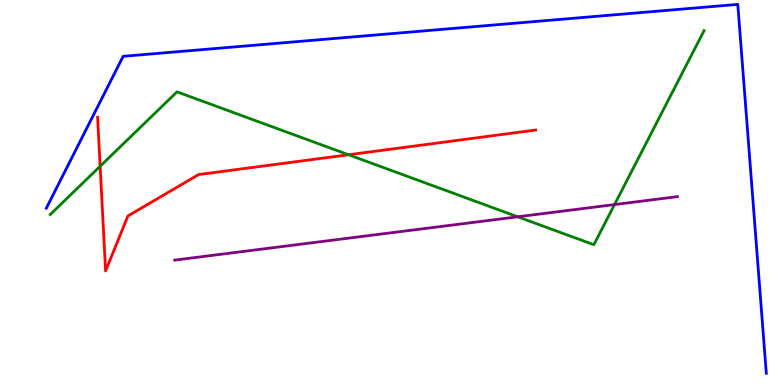[{'lines': ['blue', 'red'], 'intersections': []}, {'lines': ['green', 'red'], 'intersections': [{'x': 1.29, 'y': 5.68}, {'x': 4.5, 'y': 5.98}]}, {'lines': ['purple', 'red'], 'intersections': []}, {'lines': ['blue', 'green'], 'intersections': []}, {'lines': ['blue', 'purple'], 'intersections': []}, {'lines': ['green', 'purple'], 'intersections': [{'x': 6.68, 'y': 4.37}, {'x': 7.93, 'y': 4.69}]}]